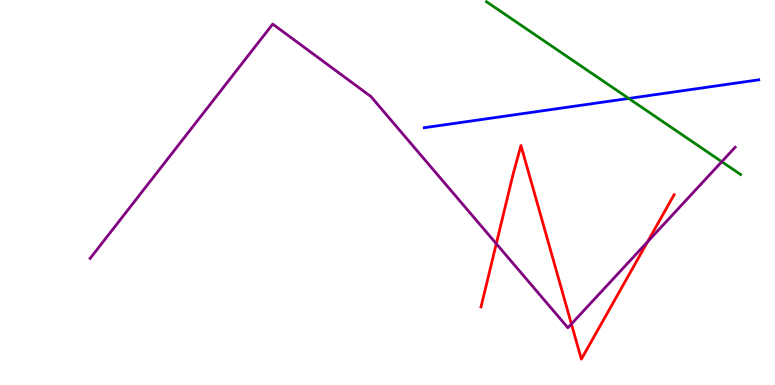[{'lines': ['blue', 'red'], 'intersections': []}, {'lines': ['green', 'red'], 'intersections': []}, {'lines': ['purple', 'red'], 'intersections': [{'x': 6.4, 'y': 3.67}, {'x': 7.37, 'y': 1.59}, {'x': 8.36, 'y': 3.72}]}, {'lines': ['blue', 'green'], 'intersections': [{'x': 8.11, 'y': 7.44}]}, {'lines': ['blue', 'purple'], 'intersections': []}, {'lines': ['green', 'purple'], 'intersections': [{'x': 9.31, 'y': 5.8}]}]